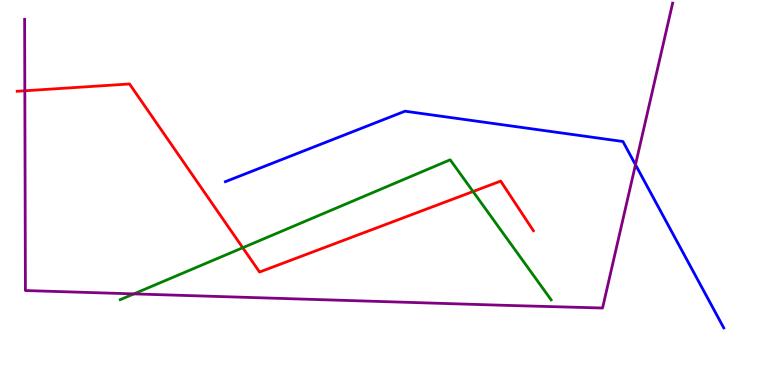[{'lines': ['blue', 'red'], 'intersections': []}, {'lines': ['green', 'red'], 'intersections': [{'x': 3.13, 'y': 3.57}, {'x': 6.1, 'y': 5.03}]}, {'lines': ['purple', 'red'], 'intersections': [{'x': 0.32, 'y': 7.64}]}, {'lines': ['blue', 'green'], 'intersections': []}, {'lines': ['blue', 'purple'], 'intersections': [{'x': 8.2, 'y': 5.72}]}, {'lines': ['green', 'purple'], 'intersections': [{'x': 1.73, 'y': 2.37}]}]